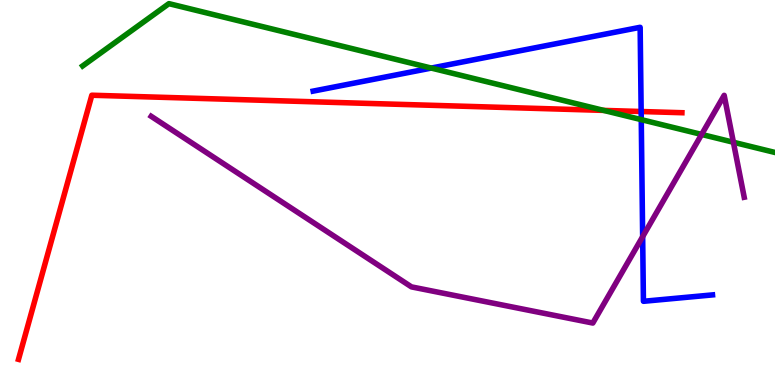[{'lines': ['blue', 'red'], 'intersections': [{'x': 8.27, 'y': 7.1}]}, {'lines': ['green', 'red'], 'intersections': [{'x': 7.79, 'y': 7.13}]}, {'lines': ['purple', 'red'], 'intersections': []}, {'lines': ['blue', 'green'], 'intersections': [{'x': 5.56, 'y': 8.23}, {'x': 8.27, 'y': 6.89}]}, {'lines': ['blue', 'purple'], 'intersections': [{'x': 8.29, 'y': 3.85}]}, {'lines': ['green', 'purple'], 'intersections': [{'x': 9.05, 'y': 6.51}, {'x': 9.46, 'y': 6.31}]}]